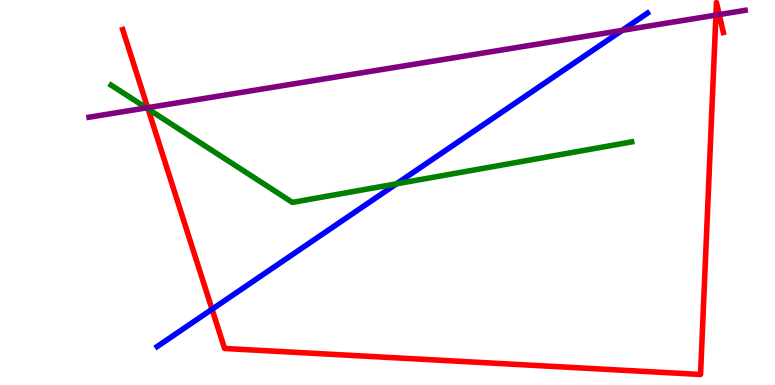[{'lines': ['blue', 'red'], 'intersections': [{'x': 2.74, 'y': 1.97}]}, {'lines': ['green', 'red'], 'intersections': [{'x': 1.91, 'y': 7.17}]}, {'lines': ['purple', 'red'], 'intersections': [{'x': 1.91, 'y': 7.2}, {'x': 9.24, 'y': 9.61}, {'x': 9.28, 'y': 9.62}]}, {'lines': ['blue', 'green'], 'intersections': [{'x': 5.12, 'y': 5.23}]}, {'lines': ['blue', 'purple'], 'intersections': [{'x': 8.03, 'y': 9.21}]}, {'lines': ['green', 'purple'], 'intersections': [{'x': 1.89, 'y': 7.2}]}]